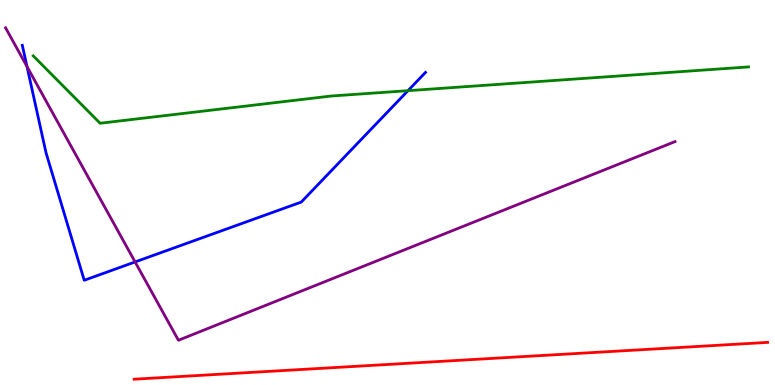[{'lines': ['blue', 'red'], 'intersections': []}, {'lines': ['green', 'red'], 'intersections': []}, {'lines': ['purple', 'red'], 'intersections': []}, {'lines': ['blue', 'green'], 'intersections': [{'x': 5.26, 'y': 7.64}]}, {'lines': ['blue', 'purple'], 'intersections': [{'x': 0.348, 'y': 8.27}, {'x': 1.74, 'y': 3.2}]}, {'lines': ['green', 'purple'], 'intersections': []}]